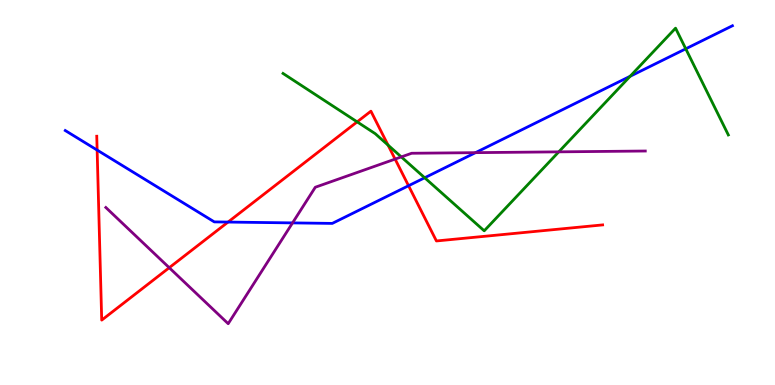[{'lines': ['blue', 'red'], 'intersections': [{'x': 1.25, 'y': 6.1}, {'x': 2.94, 'y': 4.23}, {'x': 5.27, 'y': 5.18}]}, {'lines': ['green', 'red'], 'intersections': [{'x': 4.61, 'y': 6.83}, {'x': 5.01, 'y': 6.23}]}, {'lines': ['purple', 'red'], 'intersections': [{'x': 2.18, 'y': 3.05}, {'x': 5.1, 'y': 5.87}]}, {'lines': ['blue', 'green'], 'intersections': [{'x': 5.48, 'y': 5.38}, {'x': 8.13, 'y': 8.02}, {'x': 8.85, 'y': 8.73}]}, {'lines': ['blue', 'purple'], 'intersections': [{'x': 3.77, 'y': 4.21}, {'x': 6.14, 'y': 6.04}]}, {'lines': ['green', 'purple'], 'intersections': [{'x': 5.18, 'y': 5.92}, {'x': 7.21, 'y': 6.06}]}]